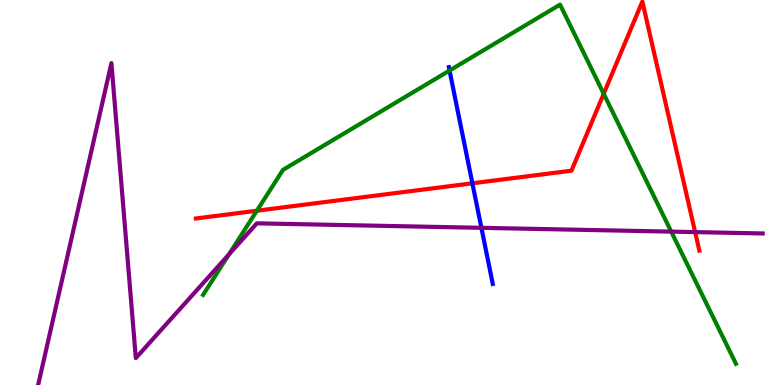[{'lines': ['blue', 'red'], 'intersections': [{'x': 6.1, 'y': 5.24}]}, {'lines': ['green', 'red'], 'intersections': [{'x': 3.31, 'y': 4.53}, {'x': 7.79, 'y': 7.56}]}, {'lines': ['purple', 'red'], 'intersections': [{'x': 8.97, 'y': 3.97}]}, {'lines': ['blue', 'green'], 'intersections': [{'x': 5.8, 'y': 8.17}]}, {'lines': ['blue', 'purple'], 'intersections': [{'x': 6.21, 'y': 4.08}]}, {'lines': ['green', 'purple'], 'intersections': [{'x': 2.95, 'y': 3.39}, {'x': 8.66, 'y': 3.98}]}]